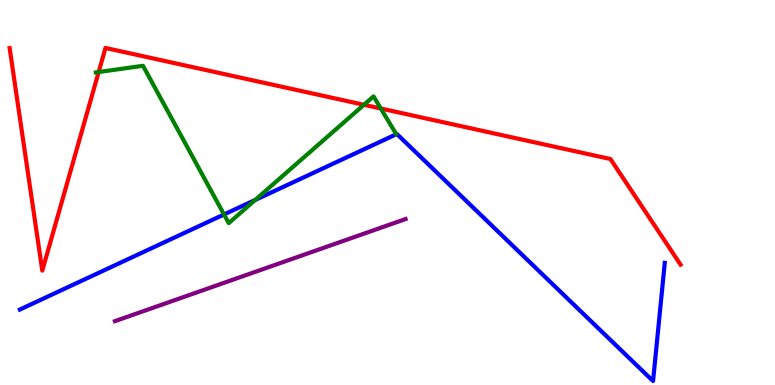[{'lines': ['blue', 'red'], 'intersections': []}, {'lines': ['green', 'red'], 'intersections': [{'x': 1.27, 'y': 8.13}, {'x': 4.7, 'y': 7.28}, {'x': 4.91, 'y': 7.18}]}, {'lines': ['purple', 'red'], 'intersections': []}, {'lines': ['blue', 'green'], 'intersections': [{'x': 2.89, 'y': 4.43}, {'x': 3.29, 'y': 4.81}]}, {'lines': ['blue', 'purple'], 'intersections': []}, {'lines': ['green', 'purple'], 'intersections': []}]